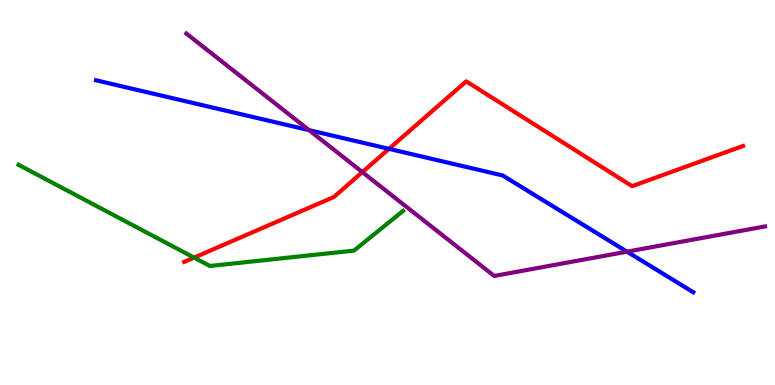[{'lines': ['blue', 'red'], 'intersections': [{'x': 5.02, 'y': 6.13}]}, {'lines': ['green', 'red'], 'intersections': [{'x': 2.5, 'y': 3.31}]}, {'lines': ['purple', 'red'], 'intersections': [{'x': 4.68, 'y': 5.53}]}, {'lines': ['blue', 'green'], 'intersections': []}, {'lines': ['blue', 'purple'], 'intersections': [{'x': 3.99, 'y': 6.62}, {'x': 8.09, 'y': 3.46}]}, {'lines': ['green', 'purple'], 'intersections': []}]